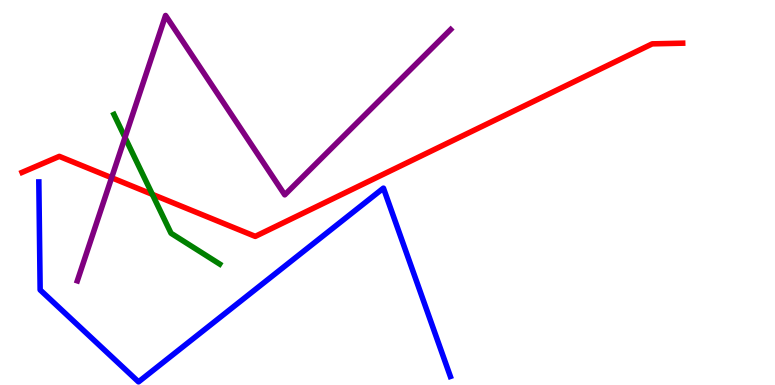[{'lines': ['blue', 'red'], 'intersections': []}, {'lines': ['green', 'red'], 'intersections': [{'x': 1.97, 'y': 4.95}]}, {'lines': ['purple', 'red'], 'intersections': [{'x': 1.44, 'y': 5.38}]}, {'lines': ['blue', 'green'], 'intersections': []}, {'lines': ['blue', 'purple'], 'intersections': []}, {'lines': ['green', 'purple'], 'intersections': [{'x': 1.61, 'y': 6.43}]}]